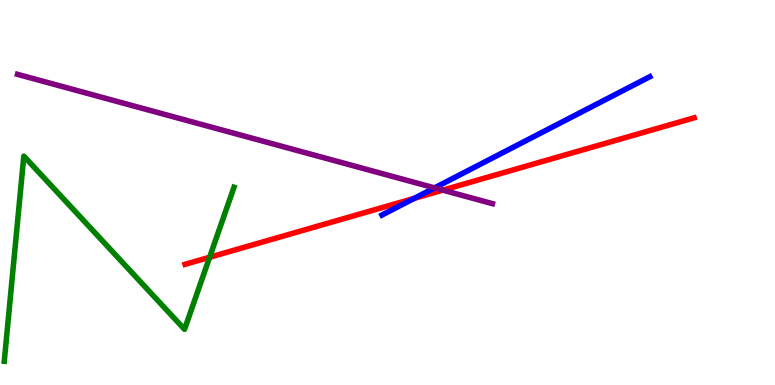[{'lines': ['blue', 'red'], 'intersections': [{'x': 5.34, 'y': 4.85}]}, {'lines': ['green', 'red'], 'intersections': [{'x': 2.7, 'y': 3.32}]}, {'lines': ['purple', 'red'], 'intersections': [{'x': 5.71, 'y': 5.06}]}, {'lines': ['blue', 'green'], 'intersections': []}, {'lines': ['blue', 'purple'], 'intersections': [{'x': 5.61, 'y': 5.12}]}, {'lines': ['green', 'purple'], 'intersections': []}]